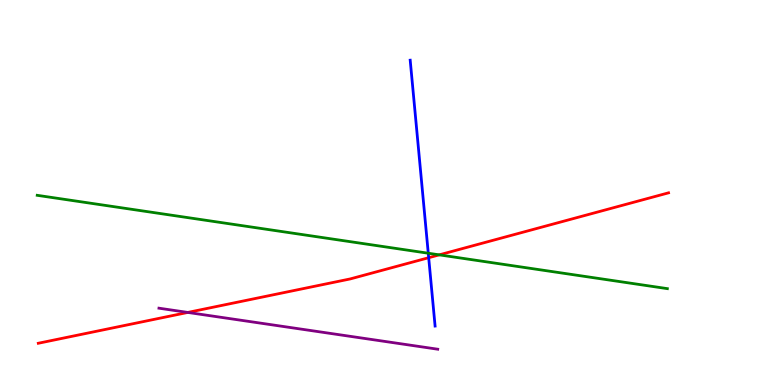[{'lines': ['blue', 'red'], 'intersections': [{'x': 5.53, 'y': 3.31}]}, {'lines': ['green', 'red'], 'intersections': [{'x': 5.67, 'y': 3.38}]}, {'lines': ['purple', 'red'], 'intersections': [{'x': 2.42, 'y': 1.88}]}, {'lines': ['blue', 'green'], 'intersections': [{'x': 5.53, 'y': 3.42}]}, {'lines': ['blue', 'purple'], 'intersections': []}, {'lines': ['green', 'purple'], 'intersections': []}]